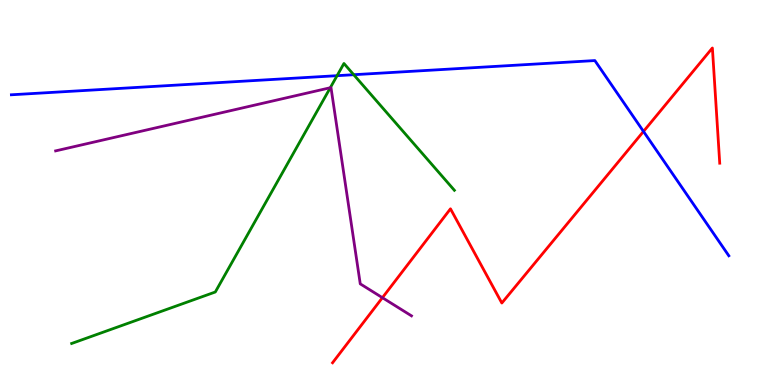[{'lines': ['blue', 'red'], 'intersections': [{'x': 8.3, 'y': 6.59}]}, {'lines': ['green', 'red'], 'intersections': []}, {'lines': ['purple', 'red'], 'intersections': [{'x': 4.93, 'y': 2.27}]}, {'lines': ['blue', 'green'], 'intersections': [{'x': 4.35, 'y': 8.03}, {'x': 4.56, 'y': 8.06}]}, {'lines': ['blue', 'purple'], 'intersections': []}, {'lines': ['green', 'purple'], 'intersections': [{'x': 4.26, 'y': 7.72}]}]